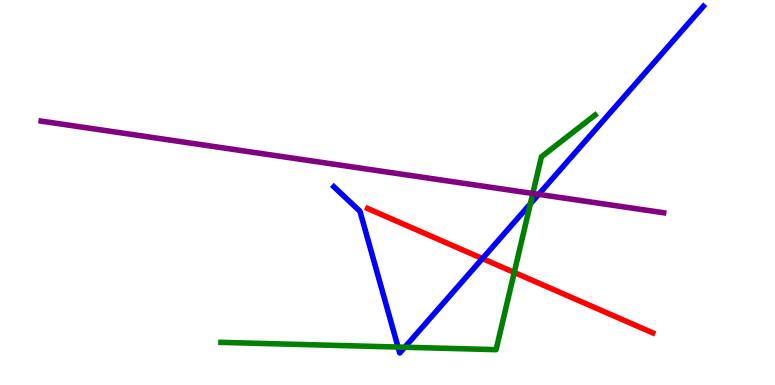[{'lines': ['blue', 'red'], 'intersections': [{'x': 6.22, 'y': 3.28}]}, {'lines': ['green', 'red'], 'intersections': [{'x': 6.64, 'y': 2.92}]}, {'lines': ['purple', 'red'], 'intersections': []}, {'lines': ['blue', 'green'], 'intersections': [{'x': 5.14, 'y': 0.986}, {'x': 5.22, 'y': 0.981}, {'x': 6.84, 'y': 4.71}]}, {'lines': ['blue', 'purple'], 'intersections': [{'x': 6.95, 'y': 4.95}]}, {'lines': ['green', 'purple'], 'intersections': [{'x': 6.87, 'y': 4.97}]}]